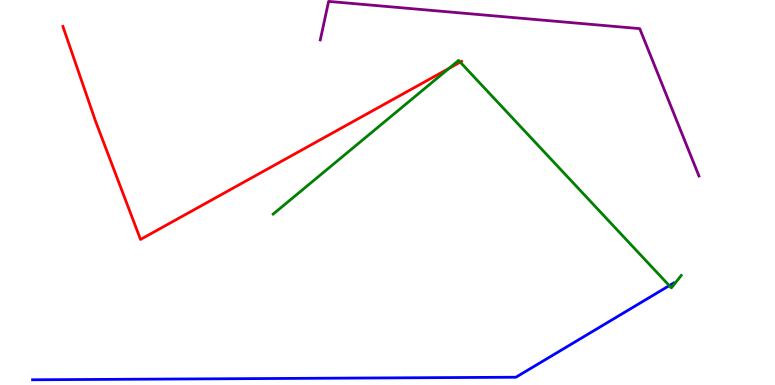[{'lines': ['blue', 'red'], 'intersections': []}, {'lines': ['green', 'red'], 'intersections': [{'x': 5.79, 'y': 8.22}, {'x': 5.94, 'y': 8.39}]}, {'lines': ['purple', 'red'], 'intersections': []}, {'lines': ['blue', 'green'], 'intersections': [{'x': 8.64, 'y': 2.58}]}, {'lines': ['blue', 'purple'], 'intersections': []}, {'lines': ['green', 'purple'], 'intersections': []}]